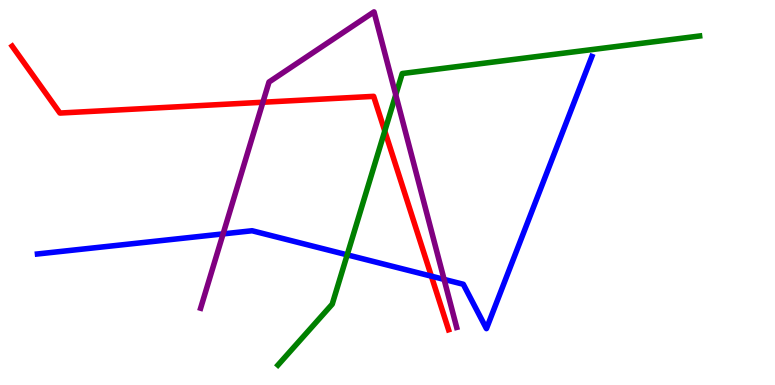[{'lines': ['blue', 'red'], 'intersections': [{'x': 5.57, 'y': 2.83}]}, {'lines': ['green', 'red'], 'intersections': [{'x': 4.96, 'y': 6.6}]}, {'lines': ['purple', 'red'], 'intersections': [{'x': 3.39, 'y': 7.34}]}, {'lines': ['blue', 'green'], 'intersections': [{'x': 4.48, 'y': 3.38}]}, {'lines': ['blue', 'purple'], 'intersections': [{'x': 2.88, 'y': 3.92}, {'x': 5.73, 'y': 2.74}]}, {'lines': ['green', 'purple'], 'intersections': [{'x': 5.11, 'y': 7.54}]}]